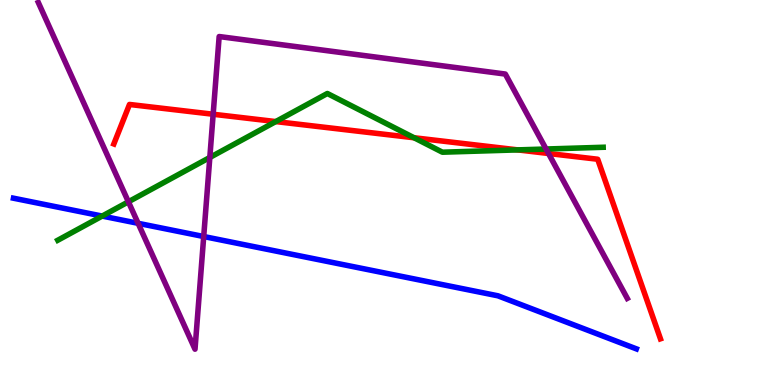[{'lines': ['blue', 'red'], 'intersections': []}, {'lines': ['green', 'red'], 'intersections': [{'x': 3.56, 'y': 6.84}, {'x': 5.34, 'y': 6.42}, {'x': 6.68, 'y': 6.11}]}, {'lines': ['purple', 'red'], 'intersections': [{'x': 2.75, 'y': 7.03}, {'x': 7.08, 'y': 6.01}]}, {'lines': ['blue', 'green'], 'intersections': [{'x': 1.32, 'y': 4.39}]}, {'lines': ['blue', 'purple'], 'intersections': [{'x': 1.78, 'y': 4.2}, {'x': 2.63, 'y': 3.86}]}, {'lines': ['green', 'purple'], 'intersections': [{'x': 1.66, 'y': 4.76}, {'x': 2.71, 'y': 5.91}, {'x': 7.05, 'y': 6.13}]}]